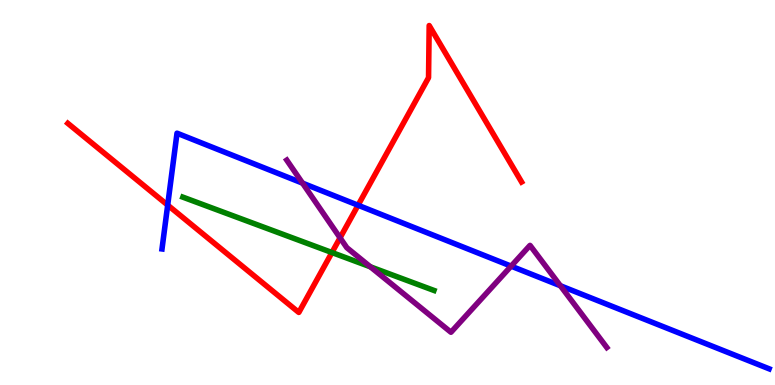[{'lines': ['blue', 'red'], 'intersections': [{'x': 2.16, 'y': 4.67}, {'x': 4.62, 'y': 4.67}]}, {'lines': ['green', 'red'], 'intersections': [{'x': 4.28, 'y': 3.44}]}, {'lines': ['purple', 'red'], 'intersections': [{'x': 4.39, 'y': 3.82}]}, {'lines': ['blue', 'green'], 'intersections': []}, {'lines': ['blue', 'purple'], 'intersections': [{'x': 3.9, 'y': 5.24}, {'x': 6.6, 'y': 3.09}, {'x': 7.23, 'y': 2.58}]}, {'lines': ['green', 'purple'], 'intersections': [{'x': 4.78, 'y': 3.07}]}]